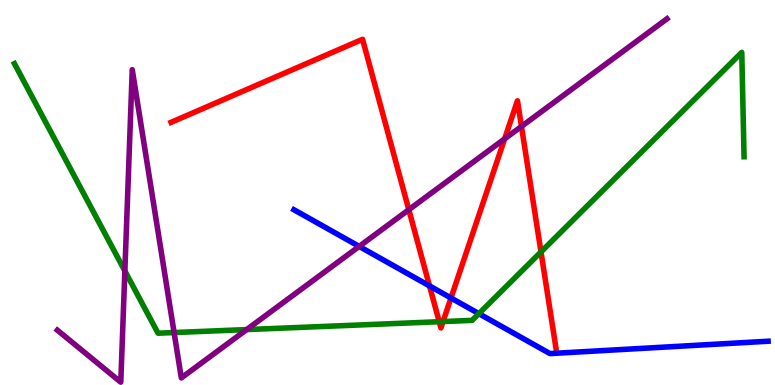[{'lines': ['blue', 'red'], 'intersections': [{'x': 5.54, 'y': 2.57}, {'x': 5.82, 'y': 2.26}]}, {'lines': ['green', 'red'], 'intersections': [{'x': 5.67, 'y': 1.64}, {'x': 5.72, 'y': 1.65}, {'x': 6.98, 'y': 3.46}]}, {'lines': ['purple', 'red'], 'intersections': [{'x': 5.28, 'y': 4.55}, {'x': 6.51, 'y': 6.39}, {'x': 6.73, 'y': 6.72}]}, {'lines': ['blue', 'green'], 'intersections': [{'x': 6.18, 'y': 1.85}]}, {'lines': ['blue', 'purple'], 'intersections': [{'x': 4.63, 'y': 3.6}]}, {'lines': ['green', 'purple'], 'intersections': [{'x': 1.61, 'y': 2.96}, {'x': 2.25, 'y': 1.36}, {'x': 3.18, 'y': 1.44}]}]